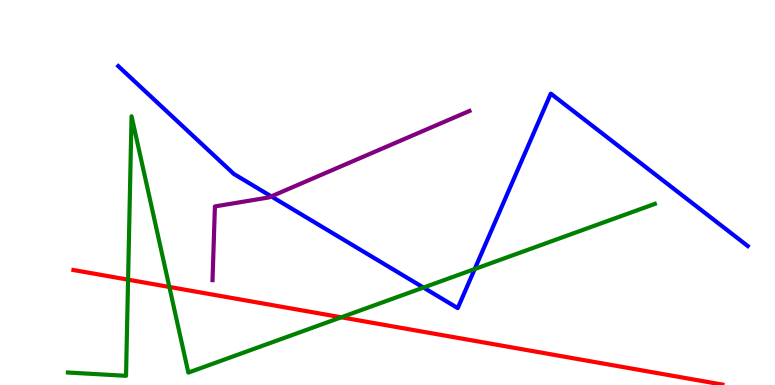[{'lines': ['blue', 'red'], 'intersections': []}, {'lines': ['green', 'red'], 'intersections': [{'x': 1.65, 'y': 2.74}, {'x': 2.19, 'y': 2.55}, {'x': 4.4, 'y': 1.76}]}, {'lines': ['purple', 'red'], 'intersections': []}, {'lines': ['blue', 'green'], 'intersections': [{'x': 5.46, 'y': 2.53}, {'x': 6.13, 'y': 3.01}]}, {'lines': ['blue', 'purple'], 'intersections': [{'x': 3.5, 'y': 4.9}]}, {'lines': ['green', 'purple'], 'intersections': []}]